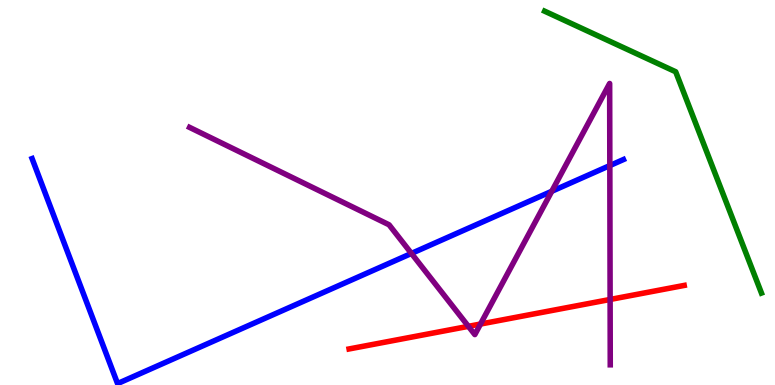[{'lines': ['blue', 'red'], 'intersections': []}, {'lines': ['green', 'red'], 'intersections': []}, {'lines': ['purple', 'red'], 'intersections': [{'x': 6.04, 'y': 1.52}, {'x': 6.2, 'y': 1.58}, {'x': 7.87, 'y': 2.22}]}, {'lines': ['blue', 'green'], 'intersections': []}, {'lines': ['blue', 'purple'], 'intersections': [{'x': 5.31, 'y': 3.42}, {'x': 7.12, 'y': 5.03}, {'x': 7.87, 'y': 5.7}]}, {'lines': ['green', 'purple'], 'intersections': []}]